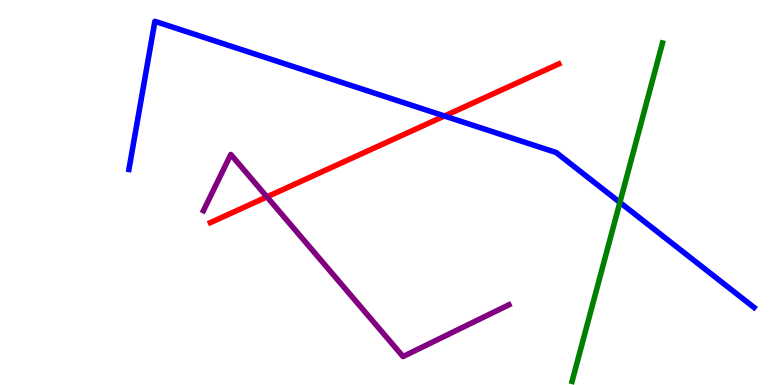[{'lines': ['blue', 'red'], 'intersections': [{'x': 5.74, 'y': 6.99}]}, {'lines': ['green', 'red'], 'intersections': []}, {'lines': ['purple', 'red'], 'intersections': [{'x': 3.44, 'y': 4.89}]}, {'lines': ['blue', 'green'], 'intersections': [{'x': 8.0, 'y': 4.74}]}, {'lines': ['blue', 'purple'], 'intersections': []}, {'lines': ['green', 'purple'], 'intersections': []}]